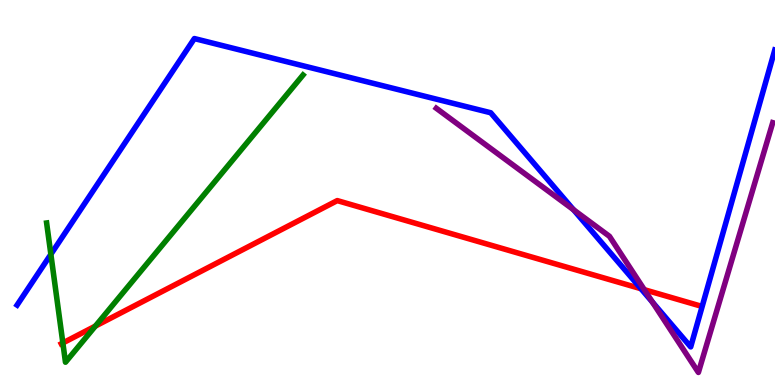[{'lines': ['blue', 'red'], 'intersections': [{'x': 8.27, 'y': 2.5}]}, {'lines': ['green', 'red'], 'intersections': [{'x': 0.811, 'y': 1.09}, {'x': 1.23, 'y': 1.53}]}, {'lines': ['purple', 'red'], 'intersections': [{'x': 8.31, 'y': 2.48}]}, {'lines': ['blue', 'green'], 'intersections': [{'x': 0.656, 'y': 3.39}]}, {'lines': ['blue', 'purple'], 'intersections': [{'x': 7.4, 'y': 4.55}, {'x': 8.42, 'y': 2.15}]}, {'lines': ['green', 'purple'], 'intersections': []}]